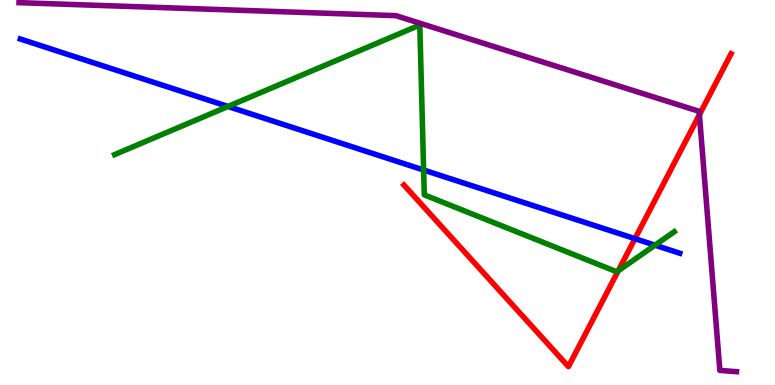[{'lines': ['blue', 'red'], 'intersections': [{'x': 8.19, 'y': 3.8}]}, {'lines': ['green', 'red'], 'intersections': [{'x': 7.98, 'y': 2.97}]}, {'lines': ['purple', 'red'], 'intersections': [{'x': 9.02, 'y': 7.02}]}, {'lines': ['blue', 'green'], 'intersections': [{'x': 2.94, 'y': 7.23}, {'x': 5.47, 'y': 5.58}, {'x': 8.45, 'y': 3.63}]}, {'lines': ['blue', 'purple'], 'intersections': []}, {'lines': ['green', 'purple'], 'intersections': []}]